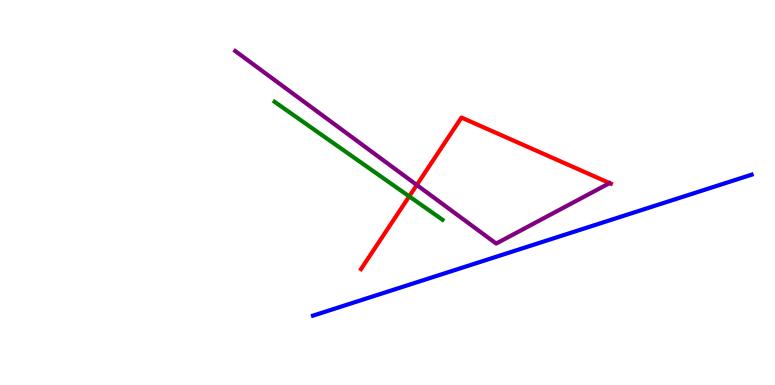[{'lines': ['blue', 'red'], 'intersections': []}, {'lines': ['green', 'red'], 'intersections': [{'x': 5.28, 'y': 4.9}]}, {'lines': ['purple', 'red'], 'intersections': [{'x': 5.38, 'y': 5.2}]}, {'lines': ['blue', 'green'], 'intersections': []}, {'lines': ['blue', 'purple'], 'intersections': []}, {'lines': ['green', 'purple'], 'intersections': []}]